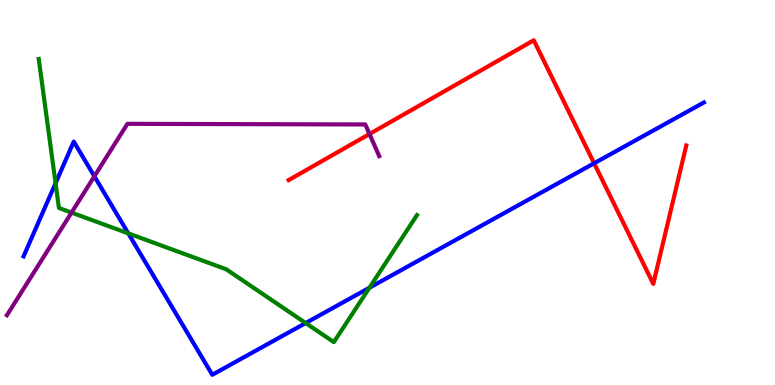[{'lines': ['blue', 'red'], 'intersections': [{'x': 7.67, 'y': 5.76}]}, {'lines': ['green', 'red'], 'intersections': []}, {'lines': ['purple', 'red'], 'intersections': [{'x': 4.77, 'y': 6.52}]}, {'lines': ['blue', 'green'], 'intersections': [{'x': 0.717, 'y': 5.24}, {'x': 1.66, 'y': 3.94}, {'x': 3.94, 'y': 1.61}, {'x': 4.77, 'y': 2.53}]}, {'lines': ['blue', 'purple'], 'intersections': [{'x': 1.22, 'y': 5.42}]}, {'lines': ['green', 'purple'], 'intersections': [{'x': 0.923, 'y': 4.48}]}]